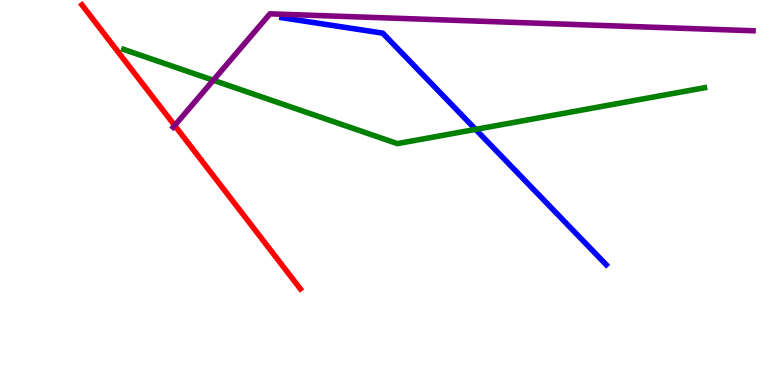[{'lines': ['blue', 'red'], 'intersections': []}, {'lines': ['green', 'red'], 'intersections': []}, {'lines': ['purple', 'red'], 'intersections': [{'x': 2.25, 'y': 6.74}]}, {'lines': ['blue', 'green'], 'intersections': [{'x': 6.14, 'y': 6.64}]}, {'lines': ['blue', 'purple'], 'intersections': []}, {'lines': ['green', 'purple'], 'intersections': [{'x': 2.75, 'y': 7.92}]}]